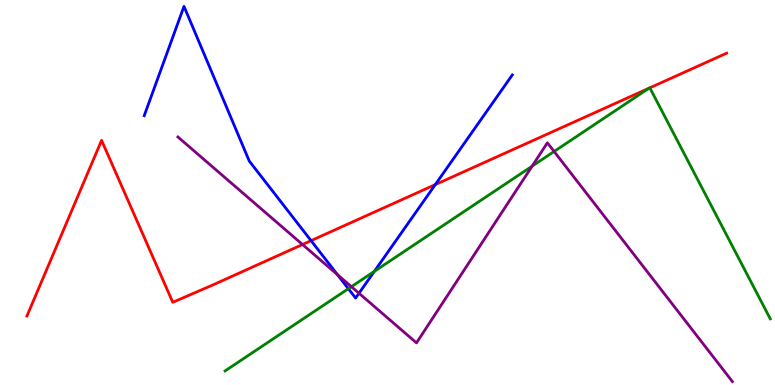[{'lines': ['blue', 'red'], 'intersections': [{'x': 4.01, 'y': 3.75}, {'x': 5.62, 'y': 5.2}]}, {'lines': ['green', 'red'], 'intersections': [{'x': 8.37, 'y': 7.71}, {'x': 8.39, 'y': 7.72}]}, {'lines': ['purple', 'red'], 'intersections': [{'x': 3.9, 'y': 3.65}]}, {'lines': ['blue', 'green'], 'intersections': [{'x': 4.49, 'y': 2.5}, {'x': 4.83, 'y': 2.95}]}, {'lines': ['blue', 'purple'], 'intersections': [{'x': 4.35, 'y': 2.86}, {'x': 4.63, 'y': 2.38}]}, {'lines': ['green', 'purple'], 'intersections': [{'x': 4.53, 'y': 2.55}, {'x': 6.87, 'y': 5.68}, {'x': 7.15, 'y': 6.07}]}]